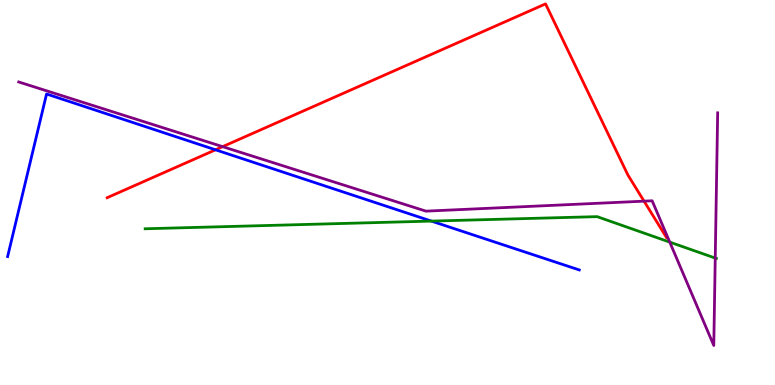[{'lines': ['blue', 'red'], 'intersections': [{'x': 2.78, 'y': 6.11}]}, {'lines': ['green', 'red'], 'intersections': []}, {'lines': ['purple', 'red'], 'intersections': [{'x': 2.87, 'y': 6.19}, {'x': 8.31, 'y': 4.78}]}, {'lines': ['blue', 'green'], 'intersections': [{'x': 5.57, 'y': 4.26}]}, {'lines': ['blue', 'purple'], 'intersections': []}, {'lines': ['green', 'purple'], 'intersections': [{'x': 8.64, 'y': 3.71}, {'x': 9.23, 'y': 3.3}]}]